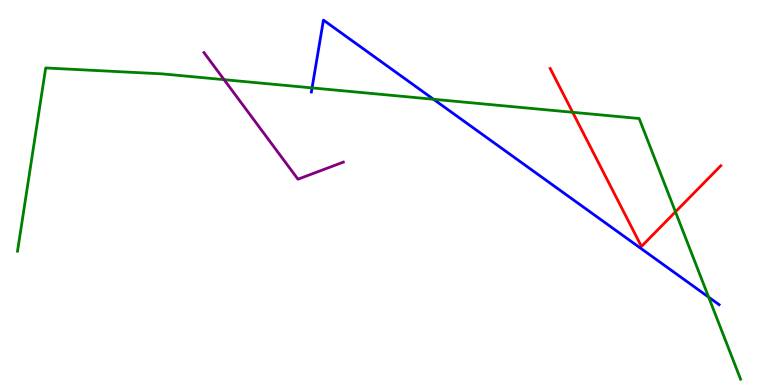[{'lines': ['blue', 'red'], 'intersections': []}, {'lines': ['green', 'red'], 'intersections': [{'x': 7.39, 'y': 7.08}, {'x': 8.72, 'y': 4.5}]}, {'lines': ['purple', 'red'], 'intersections': []}, {'lines': ['blue', 'green'], 'intersections': [{'x': 4.03, 'y': 7.72}, {'x': 5.59, 'y': 7.42}, {'x': 9.14, 'y': 2.28}]}, {'lines': ['blue', 'purple'], 'intersections': []}, {'lines': ['green', 'purple'], 'intersections': [{'x': 2.89, 'y': 7.93}]}]